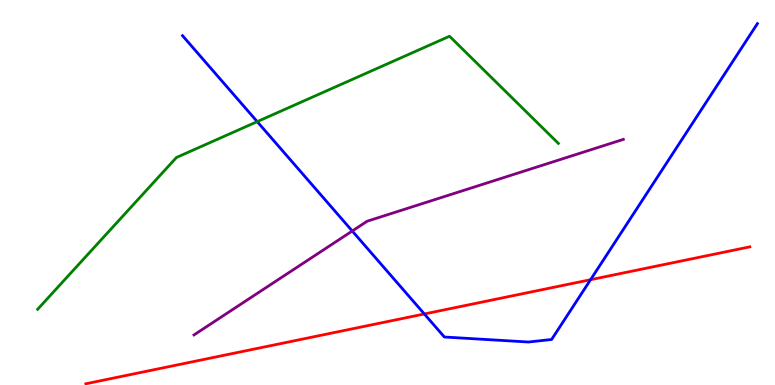[{'lines': ['blue', 'red'], 'intersections': [{'x': 5.48, 'y': 1.84}, {'x': 7.62, 'y': 2.74}]}, {'lines': ['green', 'red'], 'intersections': []}, {'lines': ['purple', 'red'], 'intersections': []}, {'lines': ['blue', 'green'], 'intersections': [{'x': 3.32, 'y': 6.84}]}, {'lines': ['blue', 'purple'], 'intersections': [{'x': 4.55, 'y': 4.0}]}, {'lines': ['green', 'purple'], 'intersections': []}]